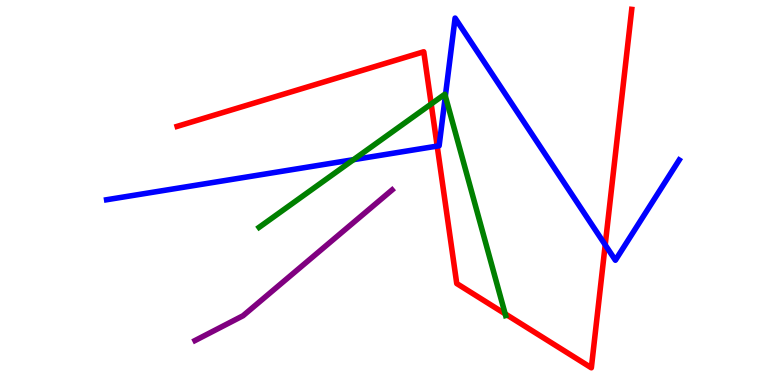[{'lines': ['blue', 'red'], 'intersections': [{'x': 5.64, 'y': 6.21}, {'x': 7.81, 'y': 3.64}]}, {'lines': ['green', 'red'], 'intersections': [{'x': 5.56, 'y': 7.3}, {'x': 6.52, 'y': 1.85}]}, {'lines': ['purple', 'red'], 'intersections': []}, {'lines': ['blue', 'green'], 'intersections': [{'x': 4.56, 'y': 5.85}, {'x': 5.75, 'y': 7.5}]}, {'lines': ['blue', 'purple'], 'intersections': []}, {'lines': ['green', 'purple'], 'intersections': []}]